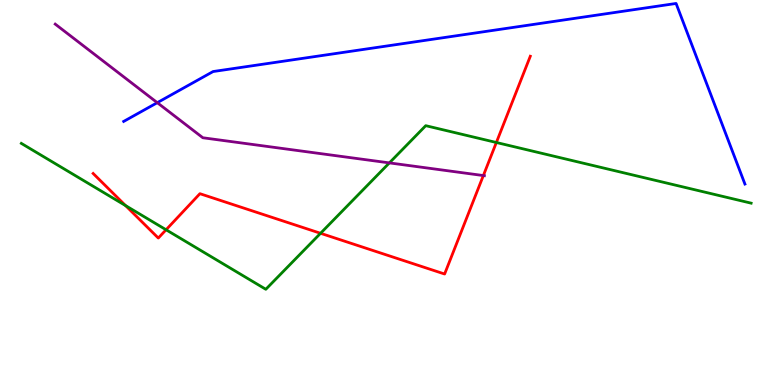[{'lines': ['blue', 'red'], 'intersections': []}, {'lines': ['green', 'red'], 'intersections': [{'x': 1.62, 'y': 4.66}, {'x': 2.14, 'y': 4.03}, {'x': 4.14, 'y': 3.94}, {'x': 6.4, 'y': 6.3}]}, {'lines': ['purple', 'red'], 'intersections': [{'x': 6.24, 'y': 5.44}]}, {'lines': ['blue', 'green'], 'intersections': []}, {'lines': ['blue', 'purple'], 'intersections': [{'x': 2.03, 'y': 7.33}]}, {'lines': ['green', 'purple'], 'intersections': [{'x': 5.02, 'y': 5.77}]}]